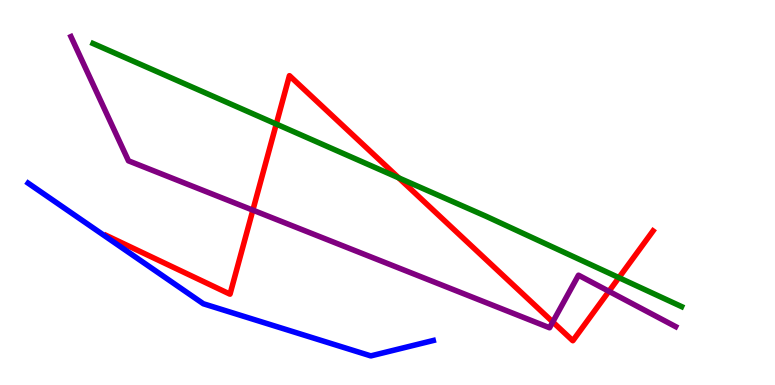[{'lines': ['blue', 'red'], 'intersections': []}, {'lines': ['green', 'red'], 'intersections': [{'x': 3.56, 'y': 6.78}, {'x': 5.14, 'y': 5.38}, {'x': 7.99, 'y': 2.79}]}, {'lines': ['purple', 'red'], 'intersections': [{'x': 3.26, 'y': 4.54}, {'x': 7.13, 'y': 1.64}, {'x': 7.86, 'y': 2.43}]}, {'lines': ['blue', 'green'], 'intersections': []}, {'lines': ['blue', 'purple'], 'intersections': []}, {'lines': ['green', 'purple'], 'intersections': []}]